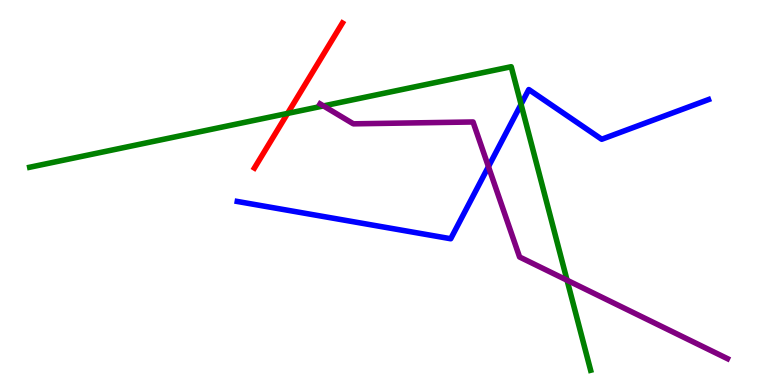[{'lines': ['blue', 'red'], 'intersections': []}, {'lines': ['green', 'red'], 'intersections': [{'x': 3.71, 'y': 7.05}]}, {'lines': ['purple', 'red'], 'intersections': []}, {'lines': ['blue', 'green'], 'intersections': [{'x': 6.72, 'y': 7.29}]}, {'lines': ['blue', 'purple'], 'intersections': [{'x': 6.3, 'y': 5.67}]}, {'lines': ['green', 'purple'], 'intersections': [{'x': 4.17, 'y': 7.25}, {'x': 7.32, 'y': 2.72}]}]